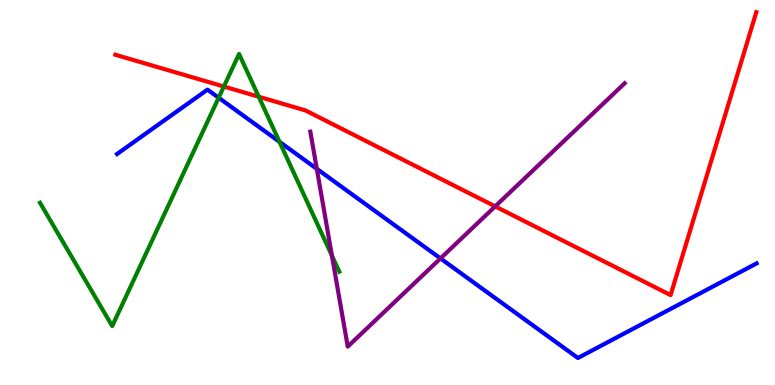[{'lines': ['blue', 'red'], 'intersections': []}, {'lines': ['green', 'red'], 'intersections': [{'x': 2.89, 'y': 7.75}, {'x': 3.34, 'y': 7.49}]}, {'lines': ['purple', 'red'], 'intersections': [{'x': 6.39, 'y': 4.64}]}, {'lines': ['blue', 'green'], 'intersections': [{'x': 2.82, 'y': 7.46}, {'x': 3.61, 'y': 6.32}]}, {'lines': ['blue', 'purple'], 'intersections': [{'x': 4.09, 'y': 5.61}, {'x': 5.68, 'y': 3.29}]}, {'lines': ['green', 'purple'], 'intersections': [{'x': 4.28, 'y': 3.36}]}]